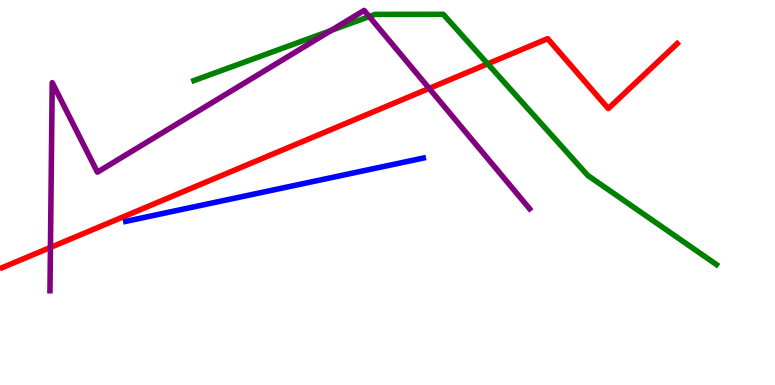[{'lines': ['blue', 'red'], 'intersections': []}, {'lines': ['green', 'red'], 'intersections': [{'x': 6.29, 'y': 8.34}]}, {'lines': ['purple', 'red'], 'intersections': [{'x': 0.651, 'y': 3.57}, {'x': 5.54, 'y': 7.7}]}, {'lines': ['blue', 'green'], 'intersections': []}, {'lines': ['blue', 'purple'], 'intersections': []}, {'lines': ['green', 'purple'], 'intersections': [{'x': 4.27, 'y': 9.21}, {'x': 4.76, 'y': 9.57}]}]